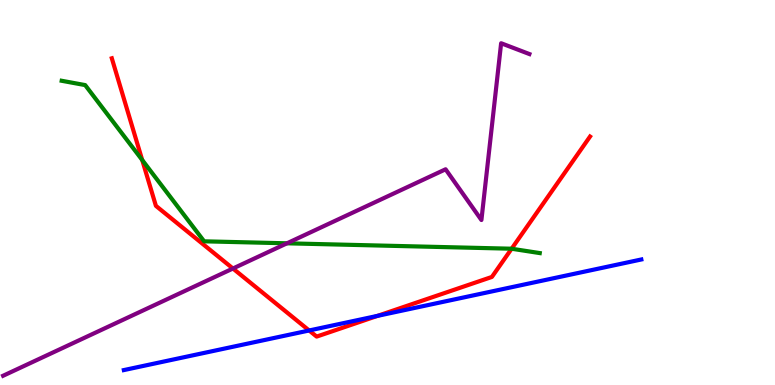[{'lines': ['blue', 'red'], 'intersections': [{'x': 3.99, 'y': 1.42}, {'x': 4.87, 'y': 1.8}]}, {'lines': ['green', 'red'], 'intersections': [{'x': 1.83, 'y': 5.84}, {'x': 6.6, 'y': 3.54}]}, {'lines': ['purple', 'red'], 'intersections': [{'x': 3.01, 'y': 3.03}]}, {'lines': ['blue', 'green'], 'intersections': []}, {'lines': ['blue', 'purple'], 'intersections': []}, {'lines': ['green', 'purple'], 'intersections': [{'x': 3.7, 'y': 3.68}]}]